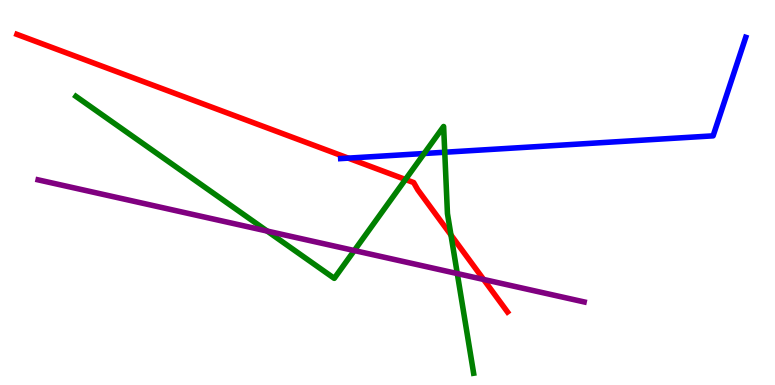[{'lines': ['blue', 'red'], 'intersections': [{'x': 4.49, 'y': 5.89}]}, {'lines': ['green', 'red'], 'intersections': [{'x': 5.23, 'y': 5.34}, {'x': 5.82, 'y': 3.9}]}, {'lines': ['purple', 'red'], 'intersections': [{'x': 6.24, 'y': 2.74}]}, {'lines': ['blue', 'green'], 'intersections': [{'x': 5.47, 'y': 6.01}, {'x': 5.74, 'y': 6.05}]}, {'lines': ['blue', 'purple'], 'intersections': []}, {'lines': ['green', 'purple'], 'intersections': [{'x': 3.45, 'y': 4.0}, {'x': 4.57, 'y': 3.49}, {'x': 5.9, 'y': 2.89}]}]